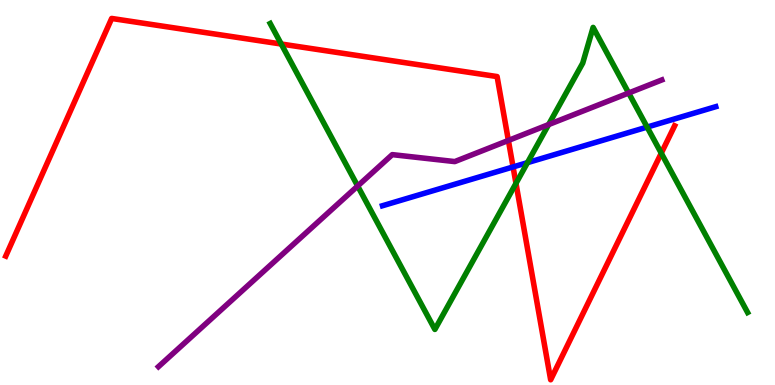[{'lines': ['blue', 'red'], 'intersections': [{'x': 6.62, 'y': 5.66}]}, {'lines': ['green', 'red'], 'intersections': [{'x': 3.63, 'y': 8.86}, {'x': 6.66, 'y': 5.24}, {'x': 8.53, 'y': 6.02}]}, {'lines': ['purple', 'red'], 'intersections': [{'x': 6.56, 'y': 6.35}]}, {'lines': ['blue', 'green'], 'intersections': [{'x': 6.81, 'y': 5.78}, {'x': 8.35, 'y': 6.7}]}, {'lines': ['blue', 'purple'], 'intersections': []}, {'lines': ['green', 'purple'], 'intersections': [{'x': 4.62, 'y': 5.17}, {'x': 7.08, 'y': 6.76}, {'x': 8.11, 'y': 7.58}]}]